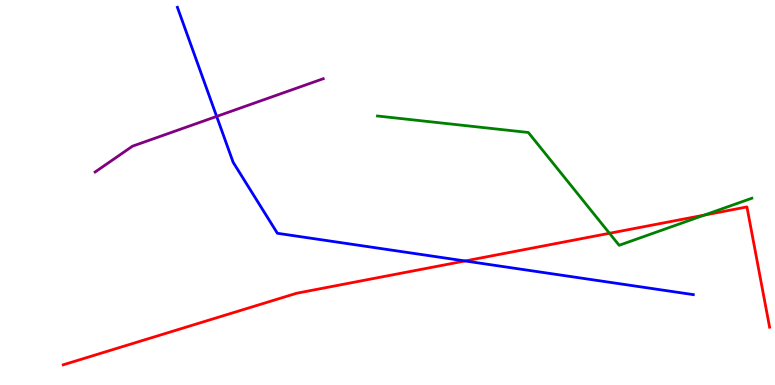[{'lines': ['blue', 'red'], 'intersections': [{'x': 6.0, 'y': 3.22}]}, {'lines': ['green', 'red'], 'intersections': [{'x': 7.86, 'y': 3.94}, {'x': 9.09, 'y': 4.41}]}, {'lines': ['purple', 'red'], 'intersections': []}, {'lines': ['blue', 'green'], 'intersections': []}, {'lines': ['blue', 'purple'], 'intersections': [{'x': 2.8, 'y': 6.98}]}, {'lines': ['green', 'purple'], 'intersections': []}]